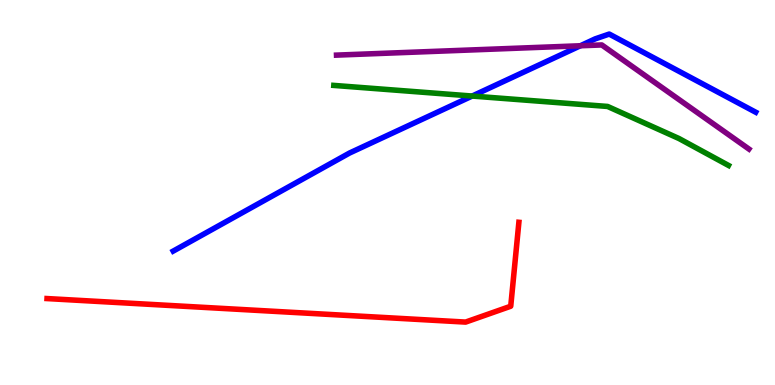[{'lines': ['blue', 'red'], 'intersections': []}, {'lines': ['green', 'red'], 'intersections': []}, {'lines': ['purple', 'red'], 'intersections': []}, {'lines': ['blue', 'green'], 'intersections': [{'x': 6.09, 'y': 7.51}]}, {'lines': ['blue', 'purple'], 'intersections': [{'x': 7.49, 'y': 8.81}]}, {'lines': ['green', 'purple'], 'intersections': []}]